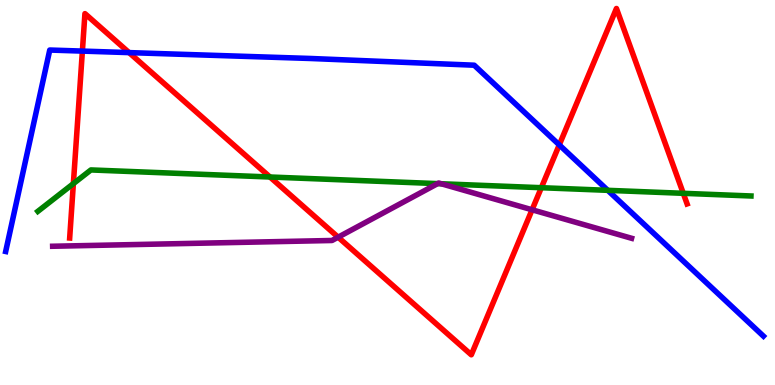[{'lines': ['blue', 'red'], 'intersections': [{'x': 1.06, 'y': 8.67}, {'x': 1.67, 'y': 8.63}, {'x': 7.22, 'y': 6.24}]}, {'lines': ['green', 'red'], 'intersections': [{'x': 0.947, 'y': 5.23}, {'x': 3.48, 'y': 5.4}, {'x': 6.98, 'y': 5.12}, {'x': 8.82, 'y': 4.98}]}, {'lines': ['purple', 'red'], 'intersections': [{'x': 4.36, 'y': 3.84}, {'x': 6.87, 'y': 4.55}]}, {'lines': ['blue', 'green'], 'intersections': [{'x': 7.84, 'y': 5.06}]}, {'lines': ['blue', 'purple'], 'intersections': []}, {'lines': ['green', 'purple'], 'intersections': [{'x': 5.65, 'y': 5.23}, {'x': 5.69, 'y': 5.23}]}]